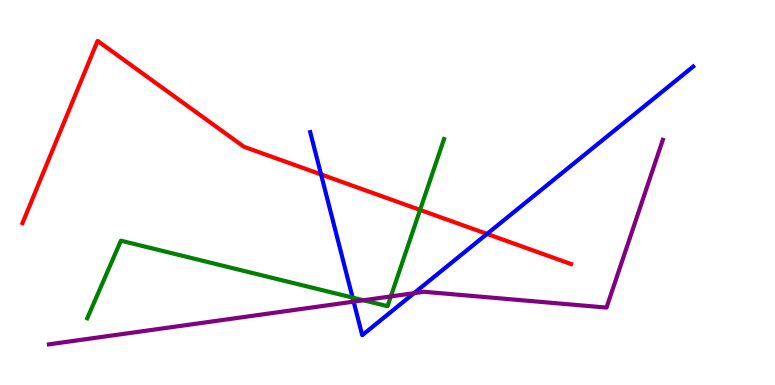[{'lines': ['blue', 'red'], 'intersections': [{'x': 4.14, 'y': 5.47}, {'x': 6.28, 'y': 3.92}]}, {'lines': ['green', 'red'], 'intersections': [{'x': 5.42, 'y': 4.55}]}, {'lines': ['purple', 'red'], 'intersections': []}, {'lines': ['blue', 'green'], 'intersections': [{'x': 4.55, 'y': 2.27}]}, {'lines': ['blue', 'purple'], 'intersections': [{'x': 4.56, 'y': 2.17}, {'x': 5.34, 'y': 2.39}]}, {'lines': ['green', 'purple'], 'intersections': [{'x': 4.69, 'y': 2.2}, {'x': 5.04, 'y': 2.3}]}]